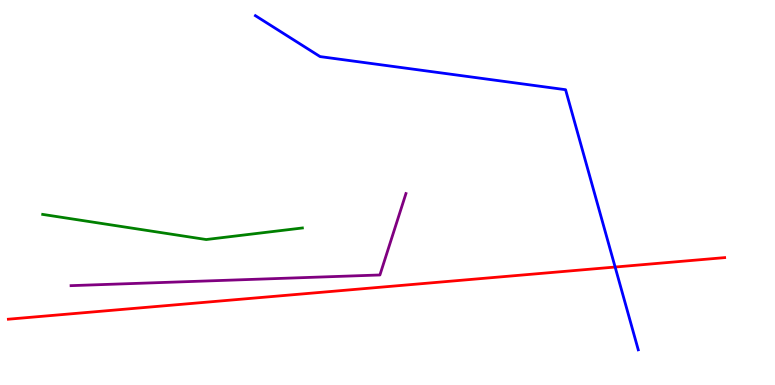[{'lines': ['blue', 'red'], 'intersections': [{'x': 7.94, 'y': 3.06}]}, {'lines': ['green', 'red'], 'intersections': []}, {'lines': ['purple', 'red'], 'intersections': []}, {'lines': ['blue', 'green'], 'intersections': []}, {'lines': ['blue', 'purple'], 'intersections': []}, {'lines': ['green', 'purple'], 'intersections': []}]